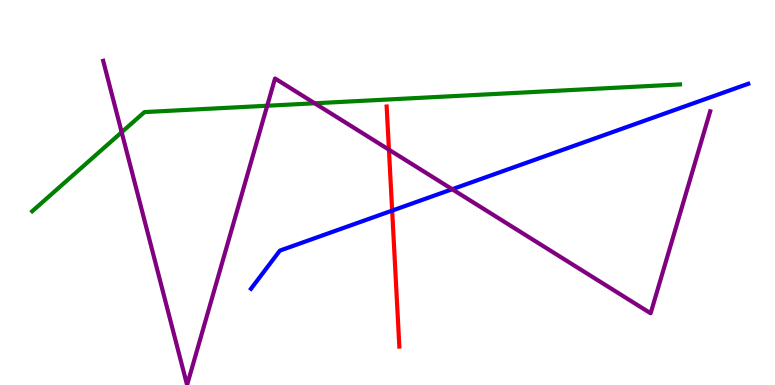[{'lines': ['blue', 'red'], 'intersections': [{'x': 5.06, 'y': 4.53}]}, {'lines': ['green', 'red'], 'intersections': []}, {'lines': ['purple', 'red'], 'intersections': [{'x': 5.02, 'y': 6.11}]}, {'lines': ['blue', 'green'], 'intersections': []}, {'lines': ['blue', 'purple'], 'intersections': [{'x': 5.83, 'y': 5.09}]}, {'lines': ['green', 'purple'], 'intersections': [{'x': 1.57, 'y': 6.57}, {'x': 3.45, 'y': 7.25}, {'x': 4.06, 'y': 7.32}]}]